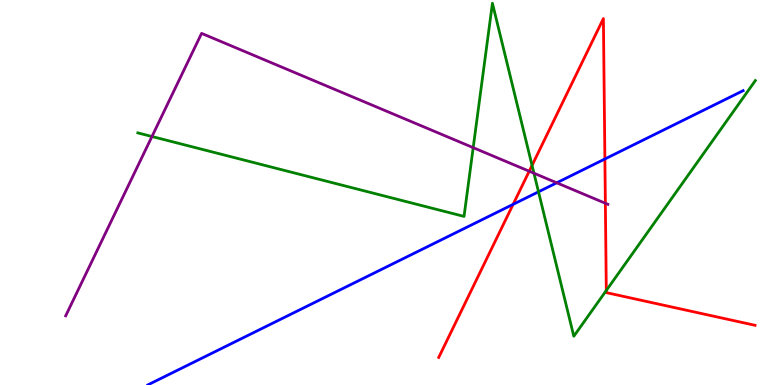[{'lines': ['blue', 'red'], 'intersections': [{'x': 6.62, 'y': 4.69}, {'x': 7.81, 'y': 5.87}]}, {'lines': ['green', 'red'], 'intersections': [{'x': 6.87, 'y': 5.7}, {'x': 7.82, 'y': 2.45}]}, {'lines': ['purple', 'red'], 'intersections': [{'x': 6.83, 'y': 5.55}, {'x': 7.81, 'y': 4.72}]}, {'lines': ['blue', 'green'], 'intersections': [{'x': 6.95, 'y': 5.02}]}, {'lines': ['blue', 'purple'], 'intersections': [{'x': 7.18, 'y': 5.25}]}, {'lines': ['green', 'purple'], 'intersections': [{'x': 1.96, 'y': 6.45}, {'x': 6.11, 'y': 6.16}, {'x': 6.89, 'y': 5.5}]}]